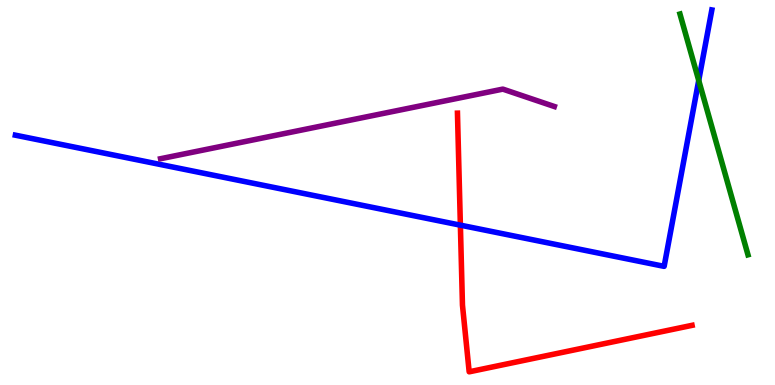[{'lines': ['blue', 'red'], 'intersections': [{'x': 5.94, 'y': 4.15}]}, {'lines': ['green', 'red'], 'intersections': []}, {'lines': ['purple', 'red'], 'intersections': []}, {'lines': ['blue', 'green'], 'intersections': [{'x': 9.02, 'y': 7.91}]}, {'lines': ['blue', 'purple'], 'intersections': []}, {'lines': ['green', 'purple'], 'intersections': []}]